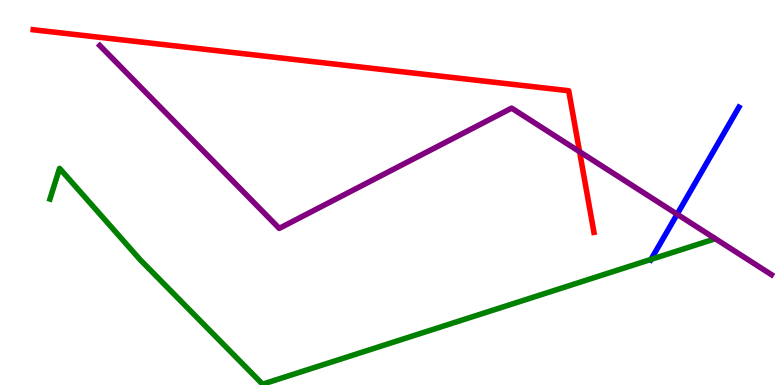[{'lines': ['blue', 'red'], 'intersections': []}, {'lines': ['green', 'red'], 'intersections': []}, {'lines': ['purple', 'red'], 'intersections': [{'x': 7.48, 'y': 6.06}]}, {'lines': ['blue', 'green'], 'intersections': [{'x': 8.4, 'y': 3.26}]}, {'lines': ['blue', 'purple'], 'intersections': [{'x': 8.74, 'y': 4.44}]}, {'lines': ['green', 'purple'], 'intersections': []}]